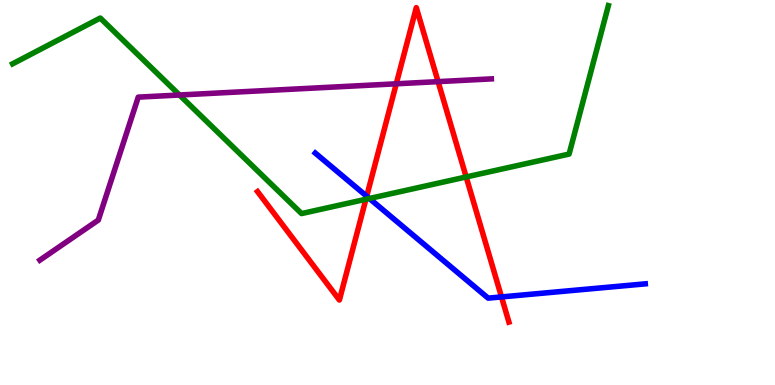[{'lines': ['blue', 'red'], 'intersections': [{'x': 4.73, 'y': 4.9}, {'x': 6.47, 'y': 2.29}]}, {'lines': ['green', 'red'], 'intersections': [{'x': 4.72, 'y': 4.82}, {'x': 6.02, 'y': 5.4}]}, {'lines': ['purple', 'red'], 'intersections': [{'x': 5.11, 'y': 7.82}, {'x': 5.65, 'y': 7.88}]}, {'lines': ['blue', 'green'], 'intersections': [{'x': 4.77, 'y': 4.84}]}, {'lines': ['blue', 'purple'], 'intersections': []}, {'lines': ['green', 'purple'], 'intersections': [{'x': 2.32, 'y': 7.53}]}]